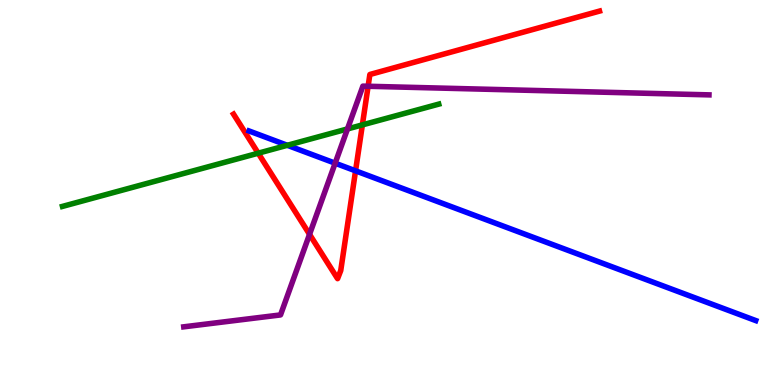[{'lines': ['blue', 'red'], 'intersections': [{'x': 4.59, 'y': 5.56}]}, {'lines': ['green', 'red'], 'intersections': [{'x': 3.33, 'y': 6.02}, {'x': 4.68, 'y': 6.76}]}, {'lines': ['purple', 'red'], 'intersections': [{'x': 3.99, 'y': 3.91}, {'x': 4.75, 'y': 7.76}]}, {'lines': ['blue', 'green'], 'intersections': [{'x': 3.71, 'y': 6.23}]}, {'lines': ['blue', 'purple'], 'intersections': [{'x': 4.32, 'y': 5.76}]}, {'lines': ['green', 'purple'], 'intersections': [{'x': 4.48, 'y': 6.65}]}]